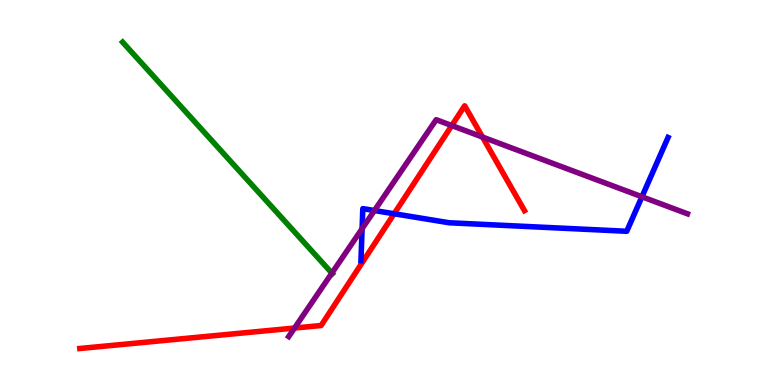[{'lines': ['blue', 'red'], 'intersections': [{'x': 5.09, 'y': 4.45}]}, {'lines': ['green', 'red'], 'intersections': []}, {'lines': ['purple', 'red'], 'intersections': [{'x': 3.8, 'y': 1.48}, {'x': 5.83, 'y': 6.74}, {'x': 6.23, 'y': 6.44}]}, {'lines': ['blue', 'green'], 'intersections': []}, {'lines': ['blue', 'purple'], 'intersections': [{'x': 4.67, 'y': 4.06}, {'x': 4.83, 'y': 4.53}, {'x': 8.28, 'y': 4.89}]}, {'lines': ['green', 'purple'], 'intersections': [{'x': 4.28, 'y': 2.91}]}]